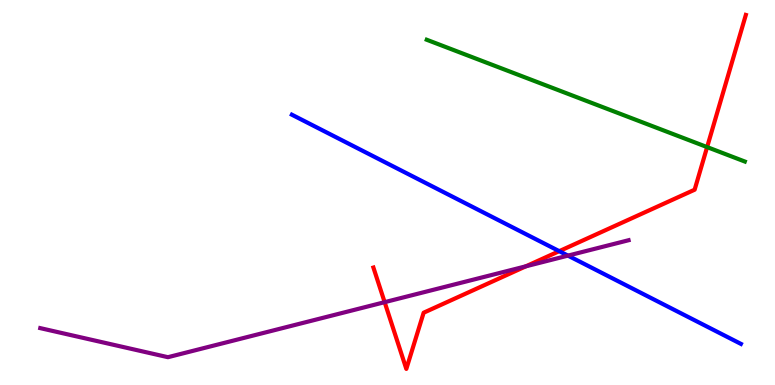[{'lines': ['blue', 'red'], 'intersections': [{'x': 7.22, 'y': 3.48}]}, {'lines': ['green', 'red'], 'intersections': [{'x': 9.12, 'y': 6.18}]}, {'lines': ['purple', 'red'], 'intersections': [{'x': 4.96, 'y': 2.15}, {'x': 6.79, 'y': 3.08}]}, {'lines': ['blue', 'green'], 'intersections': []}, {'lines': ['blue', 'purple'], 'intersections': [{'x': 7.33, 'y': 3.36}]}, {'lines': ['green', 'purple'], 'intersections': []}]